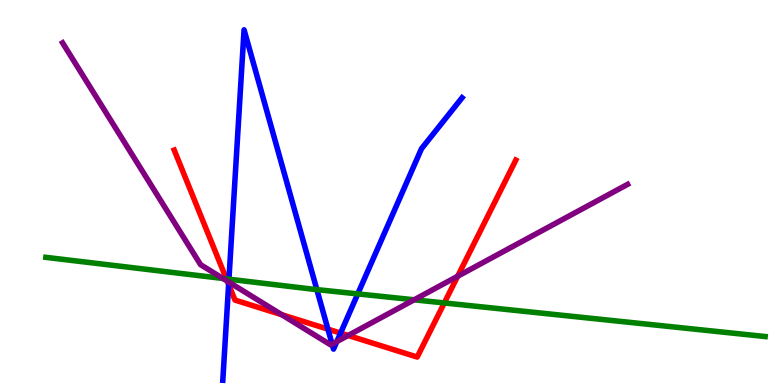[{'lines': ['blue', 'red'], 'intersections': [{'x': 2.95, 'y': 2.61}, {'x': 4.23, 'y': 1.45}, {'x': 4.39, 'y': 1.35}]}, {'lines': ['green', 'red'], 'intersections': [{'x': 2.92, 'y': 2.76}, {'x': 5.73, 'y': 2.13}]}, {'lines': ['purple', 'red'], 'intersections': [{'x': 2.93, 'y': 2.7}, {'x': 3.63, 'y': 1.83}, {'x': 4.49, 'y': 1.29}, {'x': 5.91, 'y': 2.82}]}, {'lines': ['blue', 'green'], 'intersections': [{'x': 2.95, 'y': 2.75}, {'x': 4.09, 'y': 2.48}, {'x': 4.62, 'y': 2.37}]}, {'lines': ['blue', 'purple'], 'intersections': [{'x': 2.95, 'y': 2.67}, {'x': 4.29, 'y': 1.06}, {'x': 4.35, 'y': 1.13}]}, {'lines': ['green', 'purple'], 'intersections': [{'x': 2.88, 'y': 2.77}, {'x': 5.34, 'y': 2.21}]}]